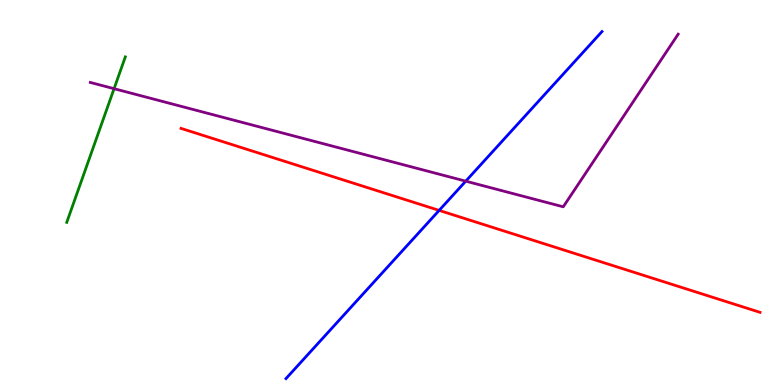[{'lines': ['blue', 'red'], 'intersections': [{'x': 5.67, 'y': 4.54}]}, {'lines': ['green', 'red'], 'intersections': []}, {'lines': ['purple', 'red'], 'intersections': []}, {'lines': ['blue', 'green'], 'intersections': []}, {'lines': ['blue', 'purple'], 'intersections': [{'x': 6.01, 'y': 5.29}]}, {'lines': ['green', 'purple'], 'intersections': [{'x': 1.47, 'y': 7.7}]}]